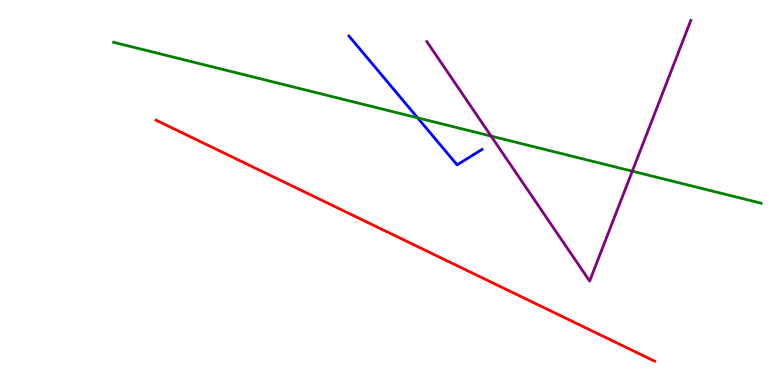[{'lines': ['blue', 'red'], 'intersections': []}, {'lines': ['green', 'red'], 'intersections': []}, {'lines': ['purple', 'red'], 'intersections': []}, {'lines': ['blue', 'green'], 'intersections': [{'x': 5.39, 'y': 6.94}]}, {'lines': ['blue', 'purple'], 'intersections': []}, {'lines': ['green', 'purple'], 'intersections': [{'x': 6.34, 'y': 6.47}, {'x': 8.16, 'y': 5.55}]}]